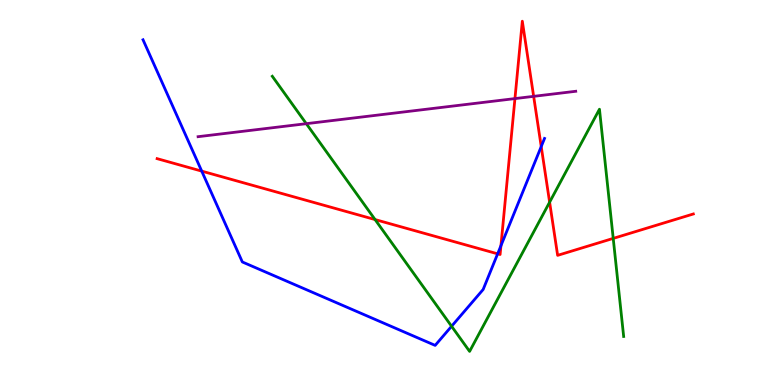[{'lines': ['blue', 'red'], 'intersections': [{'x': 2.6, 'y': 5.56}, {'x': 6.42, 'y': 3.41}, {'x': 6.46, 'y': 3.62}, {'x': 6.98, 'y': 6.19}]}, {'lines': ['green', 'red'], 'intersections': [{'x': 4.84, 'y': 4.3}, {'x': 7.09, 'y': 4.75}, {'x': 7.91, 'y': 3.81}]}, {'lines': ['purple', 'red'], 'intersections': [{'x': 6.64, 'y': 7.44}, {'x': 6.89, 'y': 7.5}]}, {'lines': ['blue', 'green'], 'intersections': [{'x': 5.83, 'y': 1.53}]}, {'lines': ['blue', 'purple'], 'intersections': []}, {'lines': ['green', 'purple'], 'intersections': [{'x': 3.95, 'y': 6.79}]}]